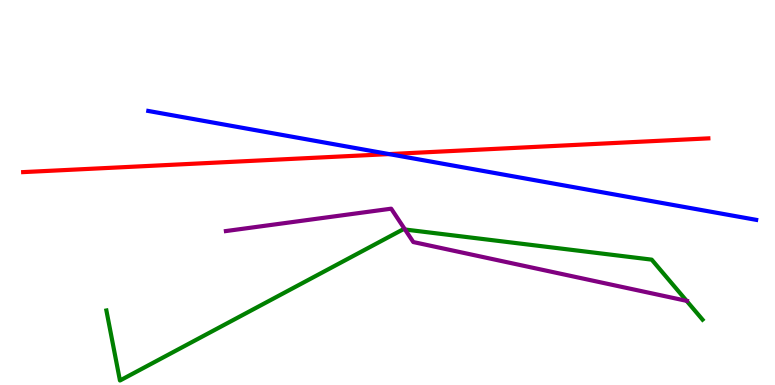[{'lines': ['blue', 'red'], 'intersections': [{'x': 5.02, 'y': 6.0}]}, {'lines': ['green', 'red'], 'intersections': []}, {'lines': ['purple', 'red'], 'intersections': []}, {'lines': ['blue', 'green'], 'intersections': []}, {'lines': ['blue', 'purple'], 'intersections': []}, {'lines': ['green', 'purple'], 'intersections': [{'x': 5.23, 'y': 4.04}, {'x': 8.86, 'y': 2.19}]}]